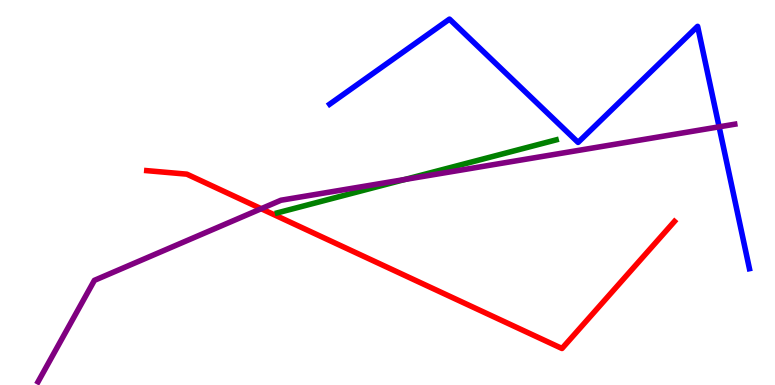[{'lines': ['blue', 'red'], 'intersections': []}, {'lines': ['green', 'red'], 'intersections': []}, {'lines': ['purple', 'red'], 'intersections': [{'x': 3.37, 'y': 4.58}]}, {'lines': ['blue', 'green'], 'intersections': []}, {'lines': ['blue', 'purple'], 'intersections': [{'x': 9.28, 'y': 6.71}]}, {'lines': ['green', 'purple'], 'intersections': [{'x': 5.22, 'y': 5.34}]}]